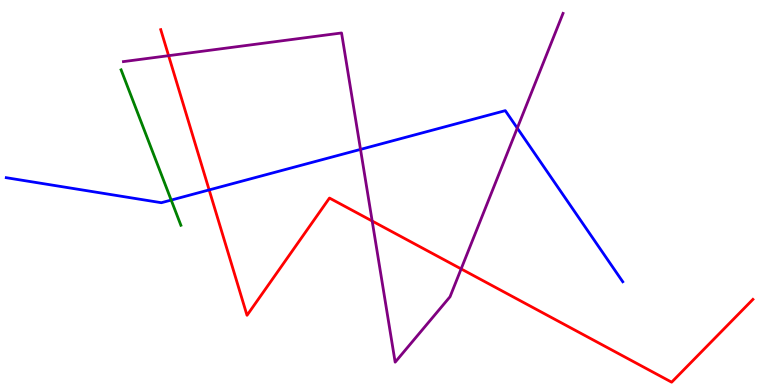[{'lines': ['blue', 'red'], 'intersections': [{'x': 2.7, 'y': 5.07}]}, {'lines': ['green', 'red'], 'intersections': []}, {'lines': ['purple', 'red'], 'intersections': [{'x': 2.18, 'y': 8.55}, {'x': 4.8, 'y': 4.26}, {'x': 5.95, 'y': 3.02}]}, {'lines': ['blue', 'green'], 'intersections': [{'x': 2.21, 'y': 4.8}]}, {'lines': ['blue', 'purple'], 'intersections': [{'x': 4.65, 'y': 6.12}, {'x': 6.67, 'y': 6.67}]}, {'lines': ['green', 'purple'], 'intersections': []}]